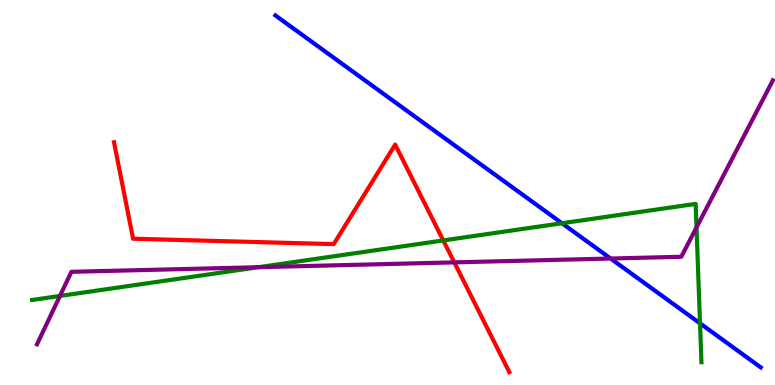[{'lines': ['blue', 'red'], 'intersections': []}, {'lines': ['green', 'red'], 'intersections': [{'x': 5.72, 'y': 3.75}]}, {'lines': ['purple', 'red'], 'intersections': [{'x': 5.86, 'y': 3.18}]}, {'lines': ['blue', 'green'], 'intersections': [{'x': 7.25, 'y': 4.2}, {'x': 9.03, 'y': 1.6}]}, {'lines': ['blue', 'purple'], 'intersections': [{'x': 7.88, 'y': 3.29}]}, {'lines': ['green', 'purple'], 'intersections': [{'x': 0.773, 'y': 2.31}, {'x': 3.33, 'y': 3.06}, {'x': 8.99, 'y': 4.09}]}]